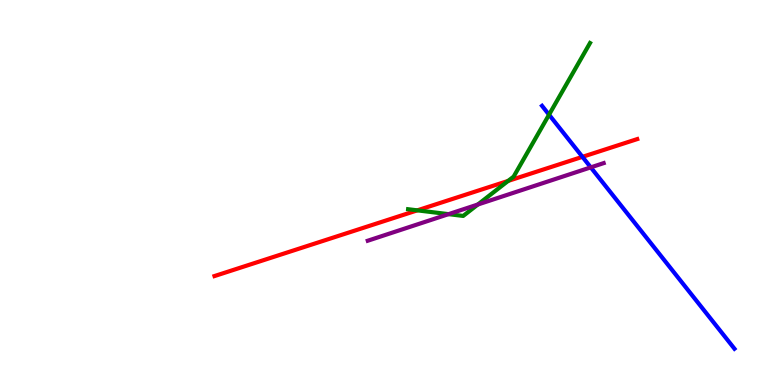[{'lines': ['blue', 'red'], 'intersections': [{'x': 7.52, 'y': 5.93}]}, {'lines': ['green', 'red'], 'intersections': [{'x': 5.38, 'y': 4.54}, {'x': 6.56, 'y': 5.3}]}, {'lines': ['purple', 'red'], 'intersections': []}, {'lines': ['blue', 'green'], 'intersections': [{'x': 7.08, 'y': 7.02}]}, {'lines': ['blue', 'purple'], 'intersections': [{'x': 7.62, 'y': 5.65}]}, {'lines': ['green', 'purple'], 'intersections': [{'x': 5.79, 'y': 4.44}, {'x': 6.17, 'y': 4.69}]}]